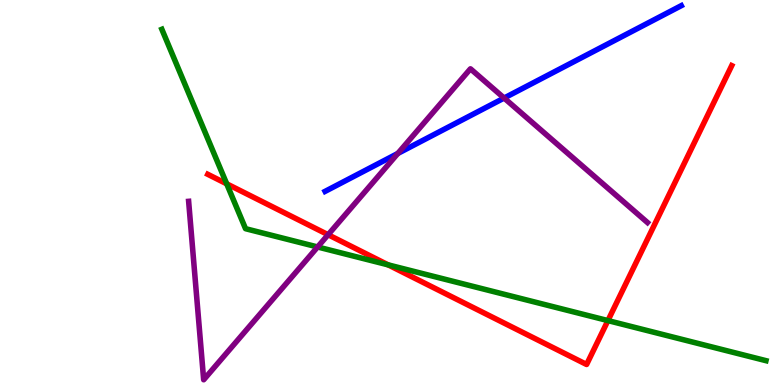[{'lines': ['blue', 'red'], 'intersections': []}, {'lines': ['green', 'red'], 'intersections': [{'x': 2.93, 'y': 5.23}, {'x': 5.01, 'y': 3.12}, {'x': 7.84, 'y': 1.67}]}, {'lines': ['purple', 'red'], 'intersections': [{'x': 4.23, 'y': 3.9}]}, {'lines': ['blue', 'green'], 'intersections': []}, {'lines': ['blue', 'purple'], 'intersections': [{'x': 5.13, 'y': 6.01}, {'x': 6.5, 'y': 7.45}]}, {'lines': ['green', 'purple'], 'intersections': [{'x': 4.1, 'y': 3.59}]}]